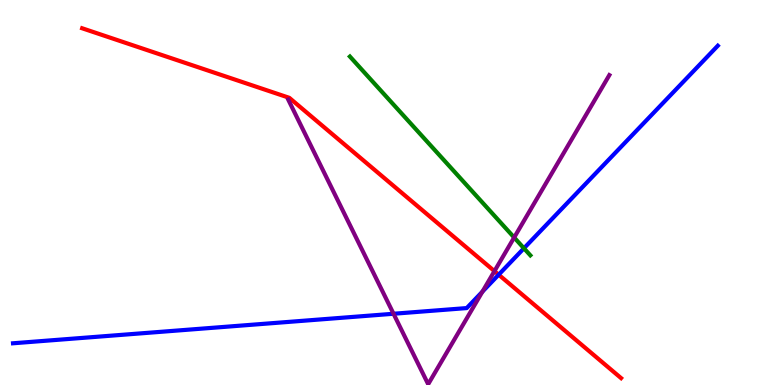[{'lines': ['blue', 'red'], 'intersections': [{'x': 6.43, 'y': 2.87}]}, {'lines': ['green', 'red'], 'intersections': []}, {'lines': ['purple', 'red'], 'intersections': [{'x': 6.38, 'y': 2.96}]}, {'lines': ['blue', 'green'], 'intersections': [{'x': 6.76, 'y': 3.55}]}, {'lines': ['blue', 'purple'], 'intersections': [{'x': 5.08, 'y': 1.85}, {'x': 6.22, 'y': 2.42}]}, {'lines': ['green', 'purple'], 'intersections': [{'x': 6.63, 'y': 3.83}]}]